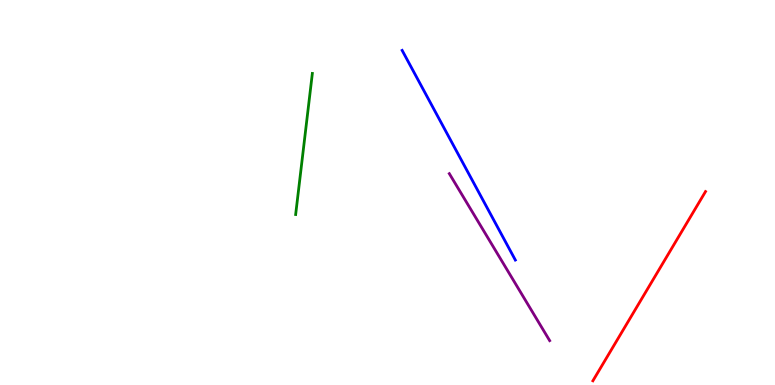[{'lines': ['blue', 'red'], 'intersections': []}, {'lines': ['green', 'red'], 'intersections': []}, {'lines': ['purple', 'red'], 'intersections': []}, {'lines': ['blue', 'green'], 'intersections': []}, {'lines': ['blue', 'purple'], 'intersections': []}, {'lines': ['green', 'purple'], 'intersections': []}]